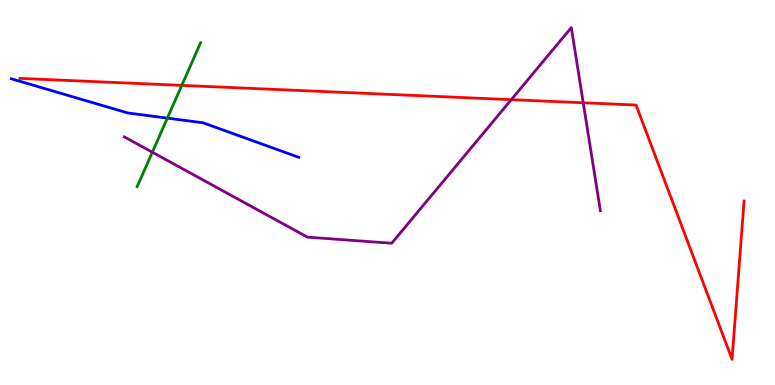[{'lines': ['blue', 'red'], 'intersections': []}, {'lines': ['green', 'red'], 'intersections': [{'x': 2.35, 'y': 7.78}]}, {'lines': ['purple', 'red'], 'intersections': [{'x': 6.6, 'y': 7.41}, {'x': 7.53, 'y': 7.33}]}, {'lines': ['blue', 'green'], 'intersections': [{'x': 2.16, 'y': 6.93}]}, {'lines': ['blue', 'purple'], 'intersections': []}, {'lines': ['green', 'purple'], 'intersections': [{'x': 1.97, 'y': 6.05}]}]